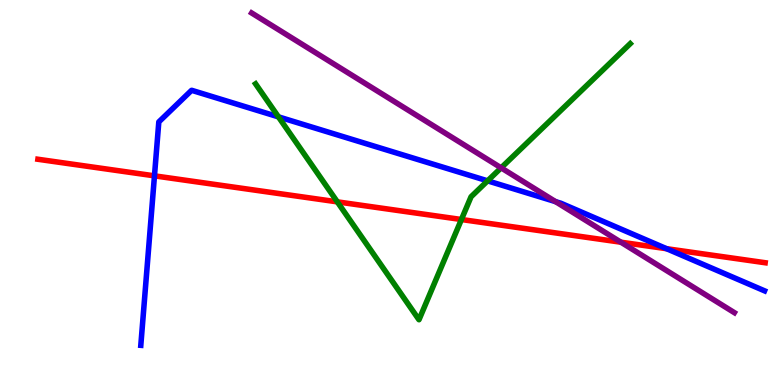[{'lines': ['blue', 'red'], 'intersections': [{'x': 1.99, 'y': 5.43}, {'x': 8.6, 'y': 3.54}]}, {'lines': ['green', 'red'], 'intersections': [{'x': 4.35, 'y': 4.76}, {'x': 5.95, 'y': 4.3}]}, {'lines': ['purple', 'red'], 'intersections': [{'x': 8.01, 'y': 3.71}]}, {'lines': ['blue', 'green'], 'intersections': [{'x': 3.59, 'y': 6.96}, {'x': 6.29, 'y': 5.3}]}, {'lines': ['blue', 'purple'], 'intersections': [{'x': 7.17, 'y': 4.76}]}, {'lines': ['green', 'purple'], 'intersections': [{'x': 6.47, 'y': 5.64}]}]